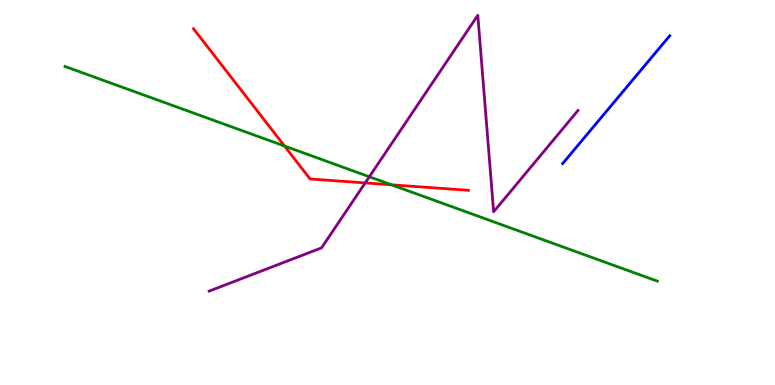[{'lines': ['blue', 'red'], 'intersections': []}, {'lines': ['green', 'red'], 'intersections': [{'x': 3.67, 'y': 6.21}, {'x': 5.05, 'y': 5.2}]}, {'lines': ['purple', 'red'], 'intersections': [{'x': 4.71, 'y': 5.25}]}, {'lines': ['blue', 'green'], 'intersections': []}, {'lines': ['blue', 'purple'], 'intersections': []}, {'lines': ['green', 'purple'], 'intersections': [{'x': 4.77, 'y': 5.41}]}]